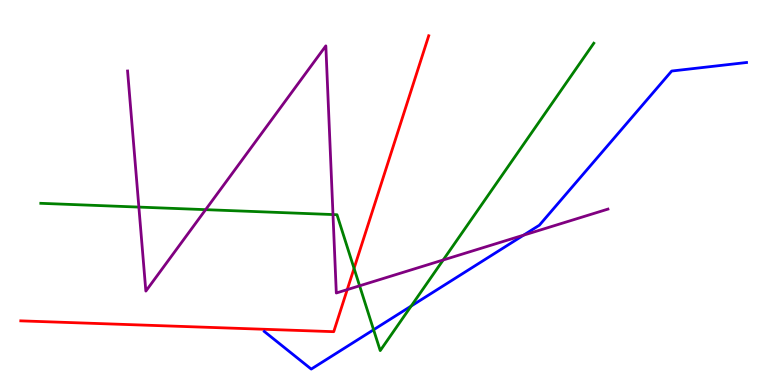[{'lines': ['blue', 'red'], 'intersections': []}, {'lines': ['green', 'red'], 'intersections': [{'x': 4.57, 'y': 3.03}]}, {'lines': ['purple', 'red'], 'intersections': [{'x': 4.48, 'y': 2.48}]}, {'lines': ['blue', 'green'], 'intersections': [{'x': 4.82, 'y': 1.43}, {'x': 5.31, 'y': 2.05}]}, {'lines': ['blue', 'purple'], 'intersections': [{'x': 6.76, 'y': 3.89}]}, {'lines': ['green', 'purple'], 'intersections': [{'x': 1.79, 'y': 4.62}, {'x': 2.65, 'y': 4.55}, {'x': 4.3, 'y': 4.43}, {'x': 4.64, 'y': 2.58}, {'x': 5.72, 'y': 3.25}]}]